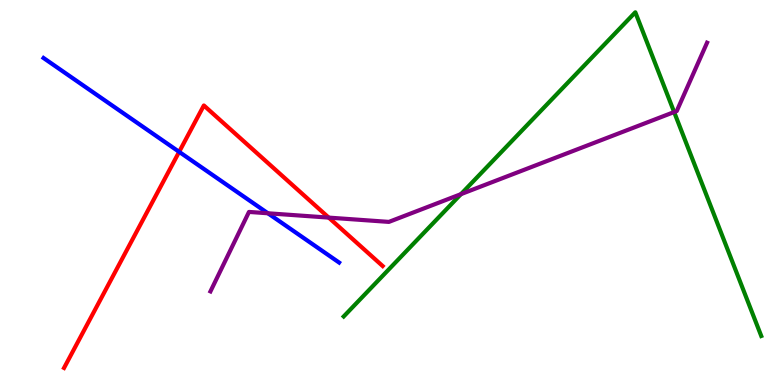[{'lines': ['blue', 'red'], 'intersections': [{'x': 2.31, 'y': 6.06}]}, {'lines': ['green', 'red'], 'intersections': []}, {'lines': ['purple', 'red'], 'intersections': [{'x': 4.24, 'y': 4.35}]}, {'lines': ['blue', 'green'], 'intersections': []}, {'lines': ['blue', 'purple'], 'intersections': [{'x': 3.46, 'y': 4.46}]}, {'lines': ['green', 'purple'], 'intersections': [{'x': 5.95, 'y': 4.96}, {'x': 8.7, 'y': 7.09}]}]